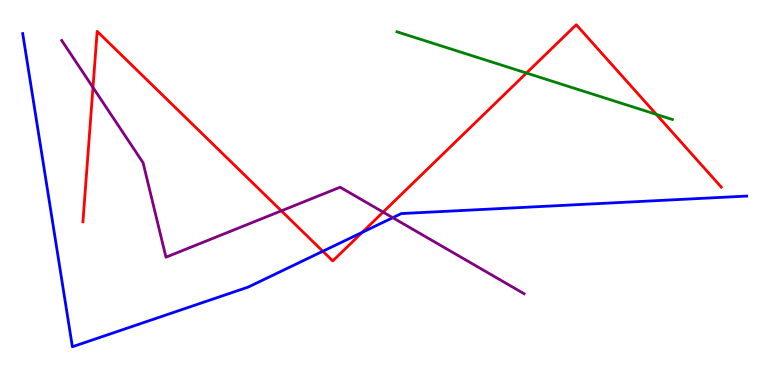[{'lines': ['blue', 'red'], 'intersections': [{'x': 4.17, 'y': 3.47}, {'x': 4.67, 'y': 3.97}]}, {'lines': ['green', 'red'], 'intersections': [{'x': 6.79, 'y': 8.1}, {'x': 8.47, 'y': 7.03}]}, {'lines': ['purple', 'red'], 'intersections': [{'x': 1.2, 'y': 7.73}, {'x': 3.63, 'y': 4.52}, {'x': 4.94, 'y': 4.49}]}, {'lines': ['blue', 'green'], 'intersections': []}, {'lines': ['blue', 'purple'], 'intersections': [{'x': 5.07, 'y': 4.35}]}, {'lines': ['green', 'purple'], 'intersections': []}]